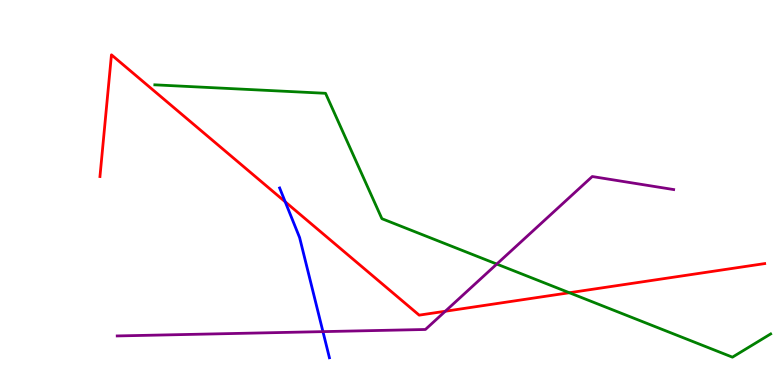[{'lines': ['blue', 'red'], 'intersections': [{'x': 3.68, 'y': 4.76}]}, {'lines': ['green', 'red'], 'intersections': [{'x': 7.35, 'y': 2.4}]}, {'lines': ['purple', 'red'], 'intersections': [{'x': 5.75, 'y': 1.92}]}, {'lines': ['blue', 'green'], 'intersections': []}, {'lines': ['blue', 'purple'], 'intersections': [{'x': 4.17, 'y': 1.39}]}, {'lines': ['green', 'purple'], 'intersections': [{'x': 6.41, 'y': 3.14}]}]